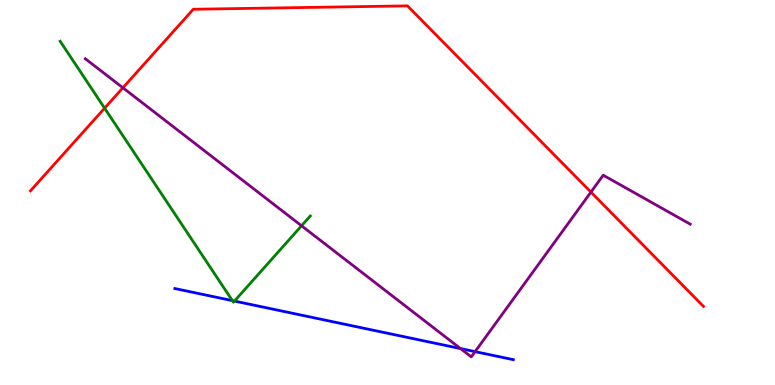[{'lines': ['blue', 'red'], 'intersections': []}, {'lines': ['green', 'red'], 'intersections': [{'x': 1.35, 'y': 7.19}]}, {'lines': ['purple', 'red'], 'intersections': [{'x': 1.59, 'y': 7.72}, {'x': 7.62, 'y': 5.01}]}, {'lines': ['blue', 'green'], 'intersections': [{'x': 3.0, 'y': 2.19}, {'x': 3.03, 'y': 2.18}]}, {'lines': ['blue', 'purple'], 'intersections': [{'x': 5.94, 'y': 0.946}, {'x': 6.13, 'y': 0.867}]}, {'lines': ['green', 'purple'], 'intersections': [{'x': 3.89, 'y': 4.14}]}]